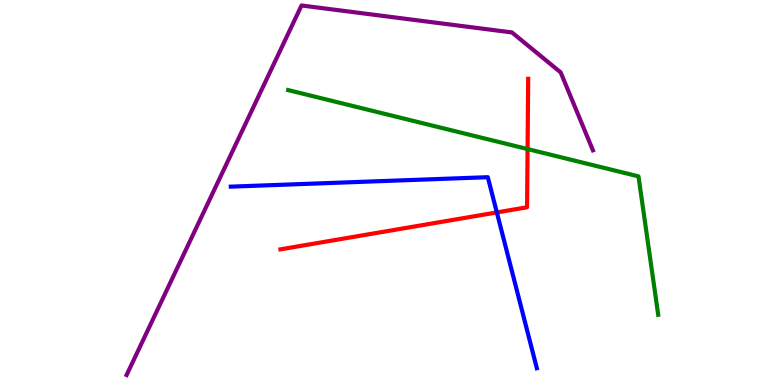[{'lines': ['blue', 'red'], 'intersections': [{'x': 6.41, 'y': 4.48}]}, {'lines': ['green', 'red'], 'intersections': [{'x': 6.81, 'y': 6.13}]}, {'lines': ['purple', 'red'], 'intersections': []}, {'lines': ['blue', 'green'], 'intersections': []}, {'lines': ['blue', 'purple'], 'intersections': []}, {'lines': ['green', 'purple'], 'intersections': []}]